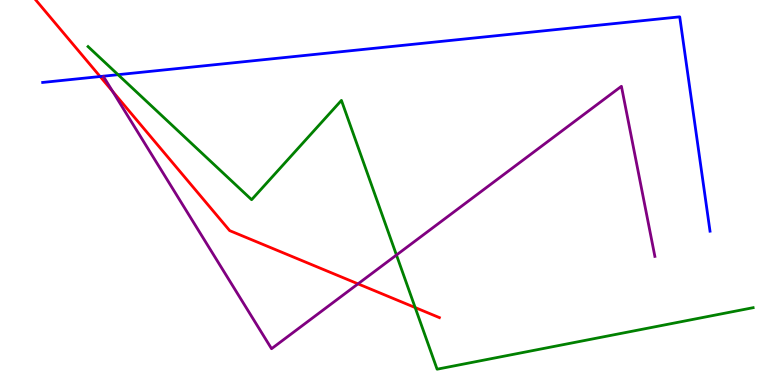[{'lines': ['blue', 'red'], 'intersections': [{'x': 1.29, 'y': 8.01}]}, {'lines': ['green', 'red'], 'intersections': [{'x': 5.36, 'y': 2.01}]}, {'lines': ['purple', 'red'], 'intersections': [{'x': 1.45, 'y': 7.63}, {'x': 4.62, 'y': 2.63}]}, {'lines': ['blue', 'green'], 'intersections': [{'x': 1.52, 'y': 8.06}]}, {'lines': ['blue', 'purple'], 'intersections': []}, {'lines': ['green', 'purple'], 'intersections': [{'x': 5.12, 'y': 3.38}]}]